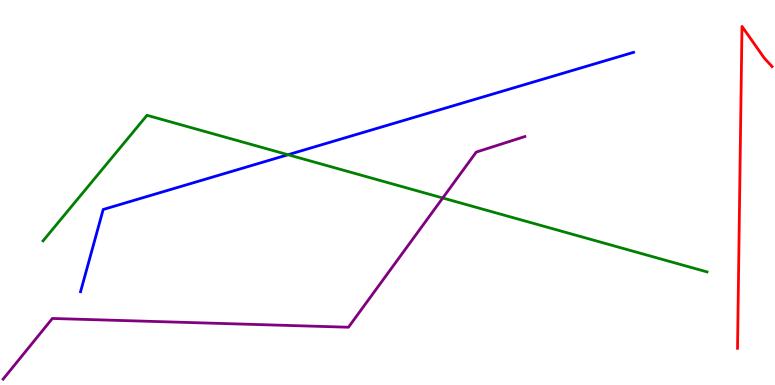[{'lines': ['blue', 'red'], 'intersections': []}, {'lines': ['green', 'red'], 'intersections': []}, {'lines': ['purple', 'red'], 'intersections': []}, {'lines': ['blue', 'green'], 'intersections': [{'x': 3.72, 'y': 5.98}]}, {'lines': ['blue', 'purple'], 'intersections': []}, {'lines': ['green', 'purple'], 'intersections': [{'x': 5.71, 'y': 4.86}]}]